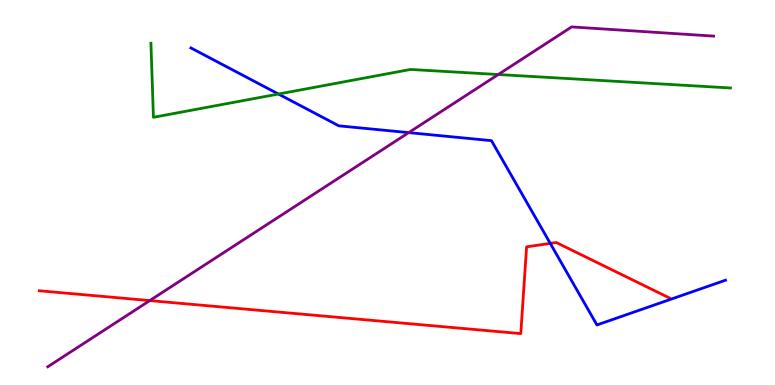[{'lines': ['blue', 'red'], 'intersections': [{'x': 7.1, 'y': 3.68}]}, {'lines': ['green', 'red'], 'intersections': []}, {'lines': ['purple', 'red'], 'intersections': [{'x': 1.93, 'y': 2.19}]}, {'lines': ['blue', 'green'], 'intersections': [{'x': 3.59, 'y': 7.56}]}, {'lines': ['blue', 'purple'], 'intersections': [{'x': 5.27, 'y': 6.56}]}, {'lines': ['green', 'purple'], 'intersections': [{'x': 6.43, 'y': 8.06}]}]